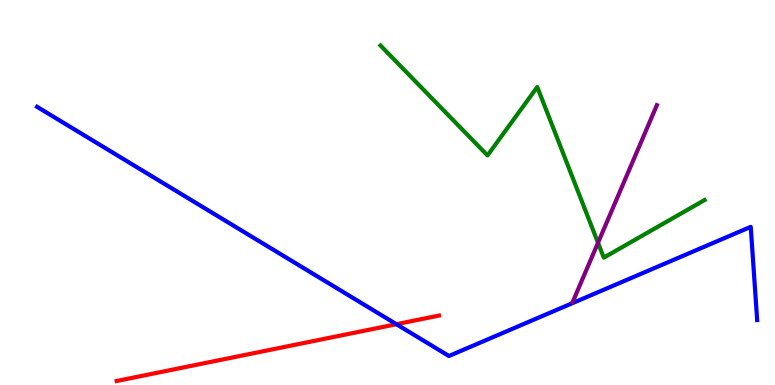[{'lines': ['blue', 'red'], 'intersections': [{'x': 5.11, 'y': 1.58}]}, {'lines': ['green', 'red'], 'intersections': []}, {'lines': ['purple', 'red'], 'intersections': []}, {'lines': ['blue', 'green'], 'intersections': []}, {'lines': ['blue', 'purple'], 'intersections': []}, {'lines': ['green', 'purple'], 'intersections': [{'x': 7.72, 'y': 3.69}]}]